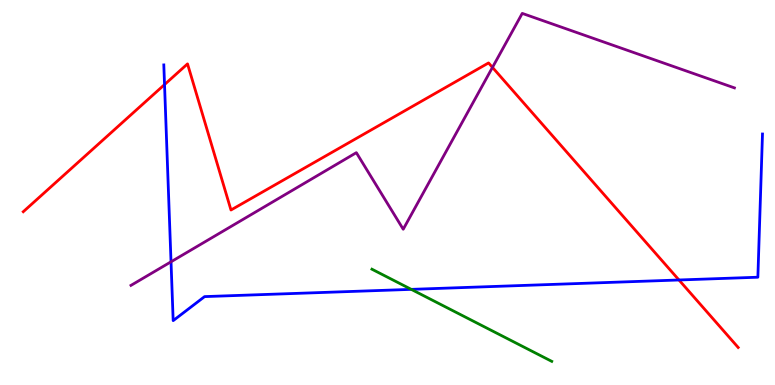[{'lines': ['blue', 'red'], 'intersections': [{'x': 2.12, 'y': 7.8}, {'x': 8.76, 'y': 2.73}]}, {'lines': ['green', 'red'], 'intersections': []}, {'lines': ['purple', 'red'], 'intersections': [{'x': 6.35, 'y': 8.25}]}, {'lines': ['blue', 'green'], 'intersections': [{'x': 5.31, 'y': 2.48}]}, {'lines': ['blue', 'purple'], 'intersections': [{'x': 2.21, 'y': 3.2}]}, {'lines': ['green', 'purple'], 'intersections': []}]